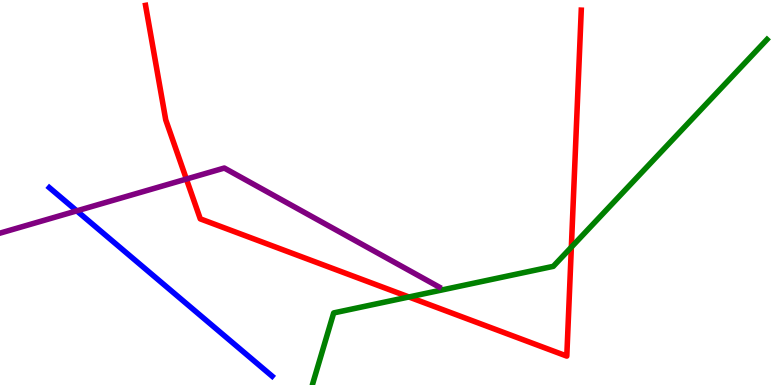[{'lines': ['blue', 'red'], 'intersections': []}, {'lines': ['green', 'red'], 'intersections': [{'x': 5.28, 'y': 2.29}, {'x': 7.37, 'y': 3.58}]}, {'lines': ['purple', 'red'], 'intersections': [{'x': 2.4, 'y': 5.35}]}, {'lines': ['blue', 'green'], 'intersections': []}, {'lines': ['blue', 'purple'], 'intersections': [{'x': 0.991, 'y': 4.52}]}, {'lines': ['green', 'purple'], 'intersections': []}]